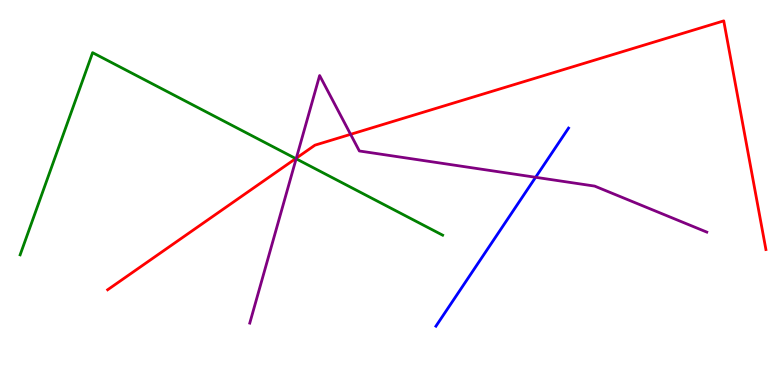[{'lines': ['blue', 'red'], 'intersections': []}, {'lines': ['green', 'red'], 'intersections': [{'x': 3.82, 'y': 5.88}]}, {'lines': ['purple', 'red'], 'intersections': [{'x': 3.82, 'y': 5.89}, {'x': 4.52, 'y': 6.51}]}, {'lines': ['blue', 'green'], 'intersections': []}, {'lines': ['blue', 'purple'], 'intersections': [{'x': 6.91, 'y': 5.4}]}, {'lines': ['green', 'purple'], 'intersections': [{'x': 3.82, 'y': 5.88}]}]